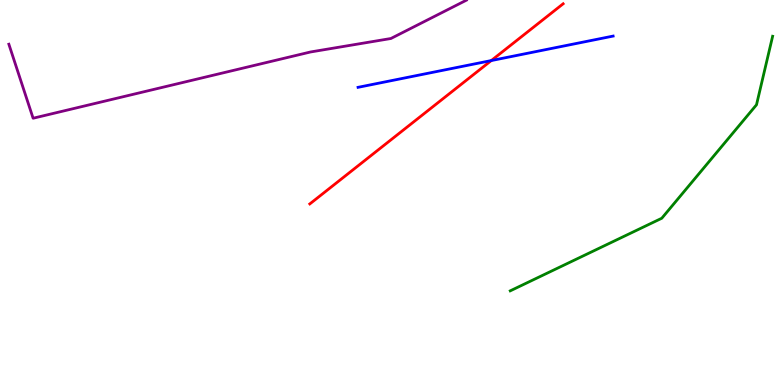[{'lines': ['blue', 'red'], 'intersections': [{'x': 6.34, 'y': 8.43}]}, {'lines': ['green', 'red'], 'intersections': []}, {'lines': ['purple', 'red'], 'intersections': []}, {'lines': ['blue', 'green'], 'intersections': []}, {'lines': ['blue', 'purple'], 'intersections': []}, {'lines': ['green', 'purple'], 'intersections': []}]